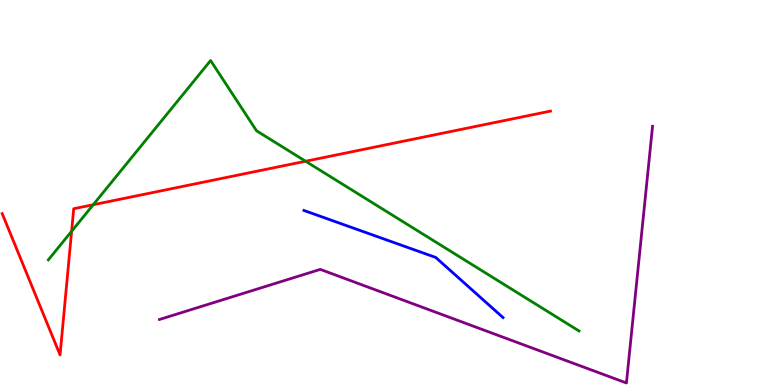[{'lines': ['blue', 'red'], 'intersections': []}, {'lines': ['green', 'red'], 'intersections': [{'x': 0.924, 'y': 3.99}, {'x': 1.2, 'y': 4.68}, {'x': 3.94, 'y': 5.81}]}, {'lines': ['purple', 'red'], 'intersections': []}, {'lines': ['blue', 'green'], 'intersections': []}, {'lines': ['blue', 'purple'], 'intersections': []}, {'lines': ['green', 'purple'], 'intersections': []}]